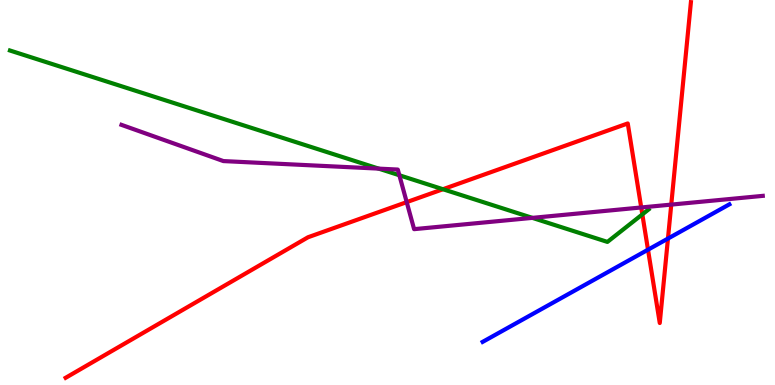[{'lines': ['blue', 'red'], 'intersections': [{'x': 8.36, 'y': 3.51}, {'x': 8.62, 'y': 3.8}]}, {'lines': ['green', 'red'], 'intersections': [{'x': 5.72, 'y': 5.09}, {'x': 8.29, 'y': 4.43}]}, {'lines': ['purple', 'red'], 'intersections': [{'x': 5.25, 'y': 4.75}, {'x': 8.27, 'y': 4.61}, {'x': 8.66, 'y': 4.69}]}, {'lines': ['blue', 'green'], 'intersections': []}, {'lines': ['blue', 'purple'], 'intersections': []}, {'lines': ['green', 'purple'], 'intersections': [{'x': 4.89, 'y': 5.62}, {'x': 5.15, 'y': 5.45}, {'x': 6.87, 'y': 4.34}]}]